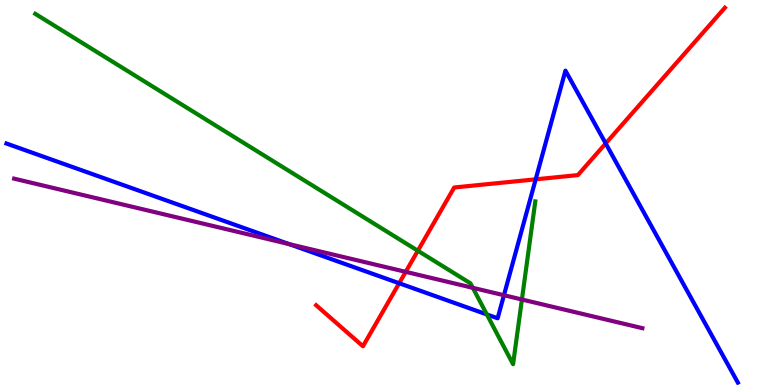[{'lines': ['blue', 'red'], 'intersections': [{'x': 5.15, 'y': 2.64}, {'x': 6.91, 'y': 5.34}, {'x': 7.82, 'y': 6.27}]}, {'lines': ['green', 'red'], 'intersections': [{'x': 5.39, 'y': 3.49}]}, {'lines': ['purple', 'red'], 'intersections': [{'x': 5.24, 'y': 2.94}]}, {'lines': ['blue', 'green'], 'intersections': [{'x': 6.28, 'y': 1.83}]}, {'lines': ['blue', 'purple'], 'intersections': [{'x': 3.73, 'y': 3.66}, {'x': 6.5, 'y': 2.33}]}, {'lines': ['green', 'purple'], 'intersections': [{'x': 6.1, 'y': 2.52}, {'x': 6.73, 'y': 2.22}]}]